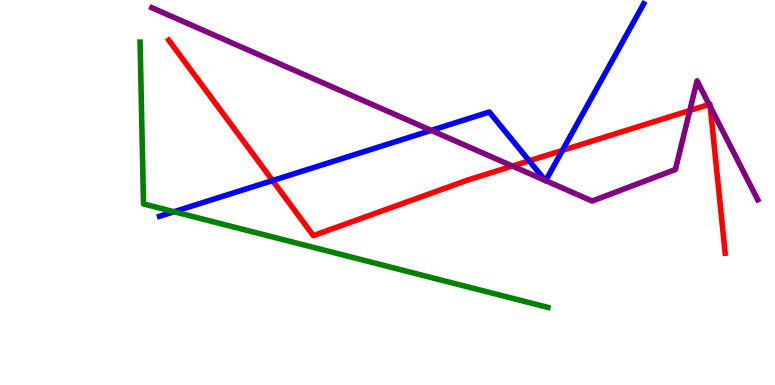[{'lines': ['blue', 'red'], 'intersections': [{'x': 3.52, 'y': 5.31}, {'x': 6.83, 'y': 5.82}, {'x': 7.26, 'y': 6.09}]}, {'lines': ['green', 'red'], 'intersections': []}, {'lines': ['purple', 'red'], 'intersections': [{'x': 6.61, 'y': 5.69}, {'x': 8.9, 'y': 7.13}, {'x': 9.15, 'y': 7.29}, {'x': 9.16, 'y': 7.23}]}, {'lines': ['blue', 'green'], 'intersections': [{'x': 2.25, 'y': 4.5}]}, {'lines': ['blue', 'purple'], 'intersections': [{'x': 5.56, 'y': 6.61}, {'x': 7.04, 'y': 5.31}, {'x': 7.04, 'y': 5.31}]}, {'lines': ['green', 'purple'], 'intersections': []}]